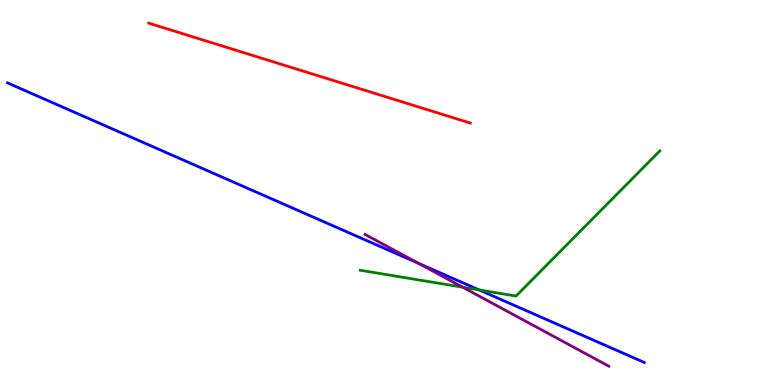[{'lines': ['blue', 'red'], 'intersections': []}, {'lines': ['green', 'red'], 'intersections': []}, {'lines': ['purple', 'red'], 'intersections': []}, {'lines': ['blue', 'green'], 'intersections': [{'x': 6.18, 'y': 2.47}]}, {'lines': ['blue', 'purple'], 'intersections': [{'x': 5.4, 'y': 3.16}]}, {'lines': ['green', 'purple'], 'intersections': [{'x': 5.97, 'y': 2.54}]}]